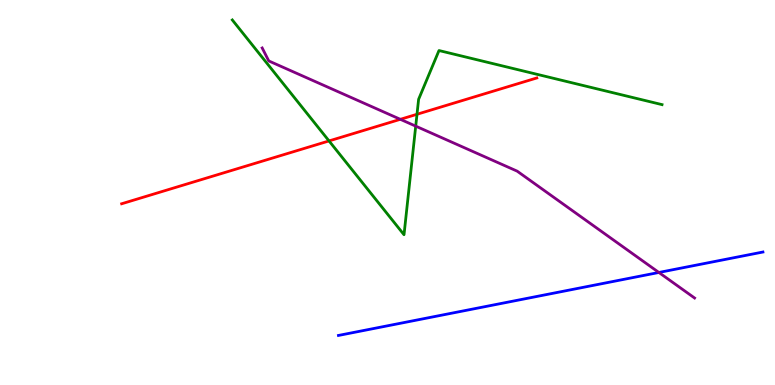[{'lines': ['blue', 'red'], 'intersections': []}, {'lines': ['green', 'red'], 'intersections': [{'x': 4.25, 'y': 6.34}, {'x': 5.38, 'y': 7.03}]}, {'lines': ['purple', 'red'], 'intersections': [{'x': 5.17, 'y': 6.9}]}, {'lines': ['blue', 'green'], 'intersections': []}, {'lines': ['blue', 'purple'], 'intersections': [{'x': 8.5, 'y': 2.92}]}, {'lines': ['green', 'purple'], 'intersections': [{'x': 5.36, 'y': 6.72}]}]